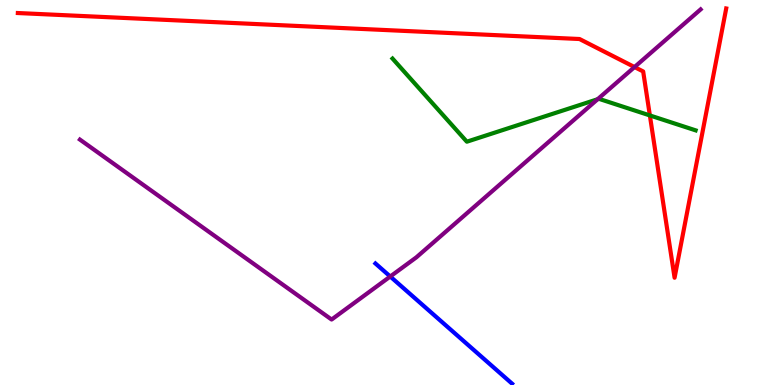[{'lines': ['blue', 'red'], 'intersections': []}, {'lines': ['green', 'red'], 'intersections': [{'x': 8.39, 'y': 7.0}]}, {'lines': ['purple', 'red'], 'intersections': [{'x': 8.19, 'y': 8.26}]}, {'lines': ['blue', 'green'], 'intersections': []}, {'lines': ['blue', 'purple'], 'intersections': [{'x': 5.04, 'y': 2.82}]}, {'lines': ['green', 'purple'], 'intersections': [{'x': 7.71, 'y': 7.42}]}]